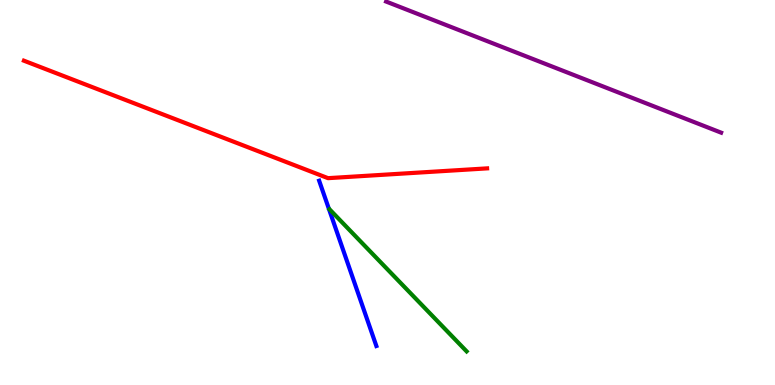[{'lines': ['blue', 'red'], 'intersections': []}, {'lines': ['green', 'red'], 'intersections': []}, {'lines': ['purple', 'red'], 'intersections': []}, {'lines': ['blue', 'green'], 'intersections': []}, {'lines': ['blue', 'purple'], 'intersections': []}, {'lines': ['green', 'purple'], 'intersections': []}]